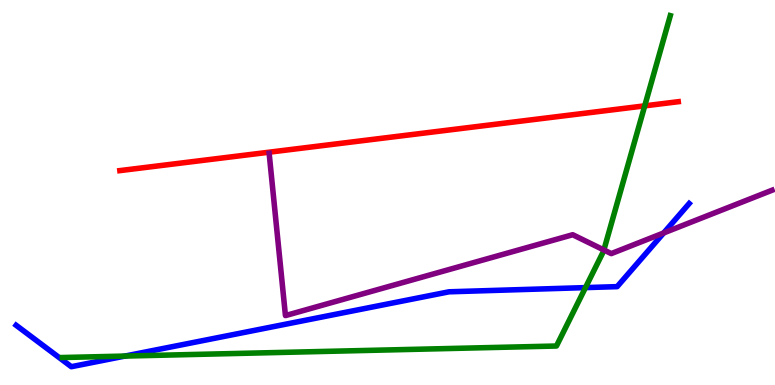[{'lines': ['blue', 'red'], 'intersections': []}, {'lines': ['green', 'red'], 'intersections': [{'x': 8.32, 'y': 7.25}]}, {'lines': ['purple', 'red'], 'intersections': []}, {'lines': ['blue', 'green'], 'intersections': [{'x': 1.61, 'y': 0.751}, {'x': 7.55, 'y': 2.53}]}, {'lines': ['blue', 'purple'], 'intersections': [{'x': 8.56, 'y': 3.95}]}, {'lines': ['green', 'purple'], 'intersections': [{'x': 7.79, 'y': 3.51}]}]